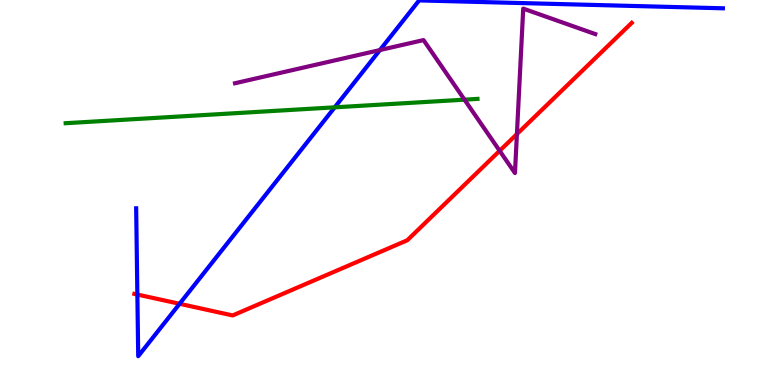[{'lines': ['blue', 'red'], 'intersections': [{'x': 1.77, 'y': 2.35}, {'x': 2.32, 'y': 2.11}]}, {'lines': ['green', 'red'], 'intersections': []}, {'lines': ['purple', 'red'], 'intersections': [{'x': 6.45, 'y': 6.08}, {'x': 6.67, 'y': 6.52}]}, {'lines': ['blue', 'green'], 'intersections': [{'x': 4.32, 'y': 7.21}]}, {'lines': ['blue', 'purple'], 'intersections': [{'x': 4.9, 'y': 8.7}]}, {'lines': ['green', 'purple'], 'intersections': [{'x': 5.99, 'y': 7.41}]}]